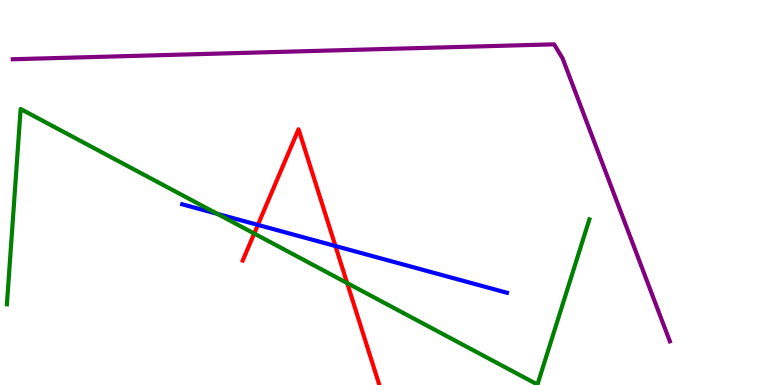[{'lines': ['blue', 'red'], 'intersections': [{'x': 3.33, 'y': 4.16}, {'x': 4.33, 'y': 3.61}]}, {'lines': ['green', 'red'], 'intersections': [{'x': 3.28, 'y': 3.93}, {'x': 4.48, 'y': 2.65}]}, {'lines': ['purple', 'red'], 'intersections': []}, {'lines': ['blue', 'green'], 'intersections': [{'x': 2.8, 'y': 4.45}]}, {'lines': ['blue', 'purple'], 'intersections': []}, {'lines': ['green', 'purple'], 'intersections': []}]